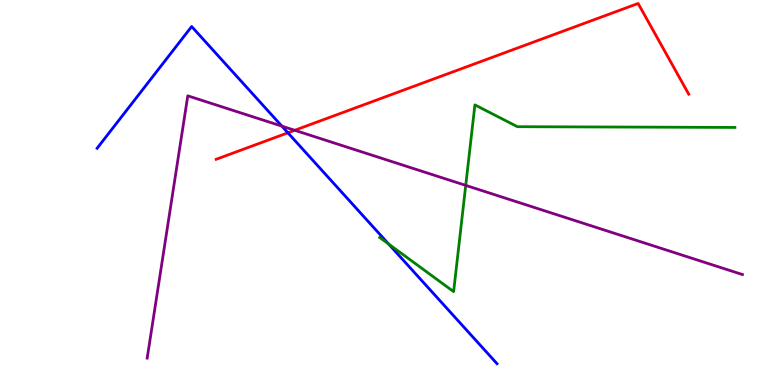[{'lines': ['blue', 'red'], 'intersections': [{'x': 3.71, 'y': 6.55}]}, {'lines': ['green', 'red'], 'intersections': []}, {'lines': ['purple', 'red'], 'intersections': [{'x': 3.8, 'y': 6.62}]}, {'lines': ['blue', 'green'], 'intersections': [{'x': 5.01, 'y': 3.66}]}, {'lines': ['blue', 'purple'], 'intersections': [{'x': 3.64, 'y': 6.72}]}, {'lines': ['green', 'purple'], 'intersections': [{'x': 6.01, 'y': 5.18}]}]